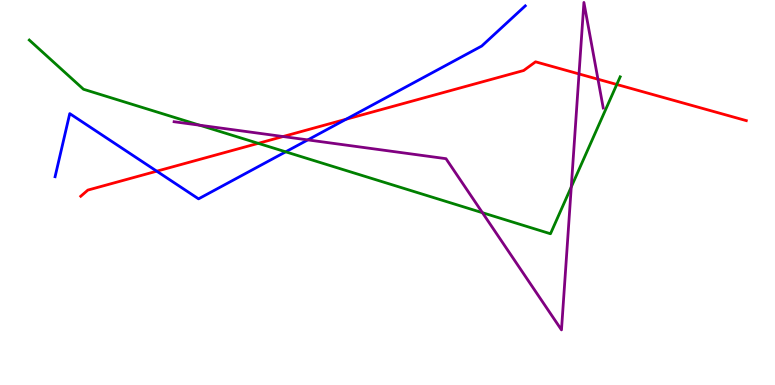[{'lines': ['blue', 'red'], 'intersections': [{'x': 2.02, 'y': 5.55}, {'x': 4.47, 'y': 6.9}]}, {'lines': ['green', 'red'], 'intersections': [{'x': 3.33, 'y': 6.28}, {'x': 7.96, 'y': 7.81}]}, {'lines': ['purple', 'red'], 'intersections': [{'x': 3.65, 'y': 6.45}, {'x': 7.47, 'y': 8.08}, {'x': 7.72, 'y': 7.94}]}, {'lines': ['blue', 'green'], 'intersections': [{'x': 3.69, 'y': 6.06}]}, {'lines': ['blue', 'purple'], 'intersections': [{'x': 3.97, 'y': 6.37}]}, {'lines': ['green', 'purple'], 'intersections': [{'x': 2.58, 'y': 6.75}, {'x': 6.22, 'y': 4.48}, {'x': 7.37, 'y': 5.14}]}]